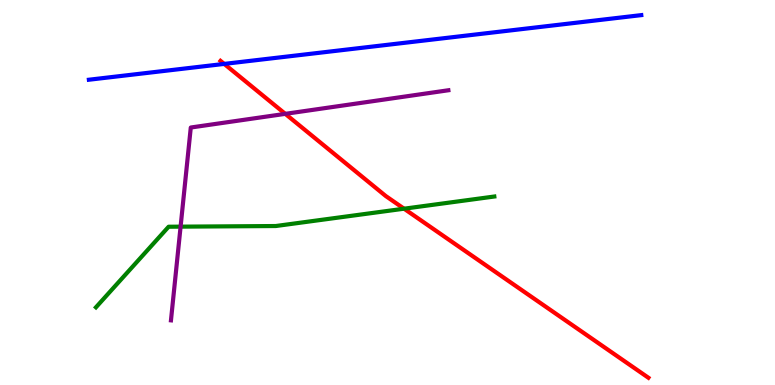[{'lines': ['blue', 'red'], 'intersections': [{'x': 2.89, 'y': 8.34}]}, {'lines': ['green', 'red'], 'intersections': [{'x': 5.21, 'y': 4.58}]}, {'lines': ['purple', 'red'], 'intersections': [{'x': 3.68, 'y': 7.04}]}, {'lines': ['blue', 'green'], 'intersections': []}, {'lines': ['blue', 'purple'], 'intersections': []}, {'lines': ['green', 'purple'], 'intersections': [{'x': 2.33, 'y': 4.11}]}]